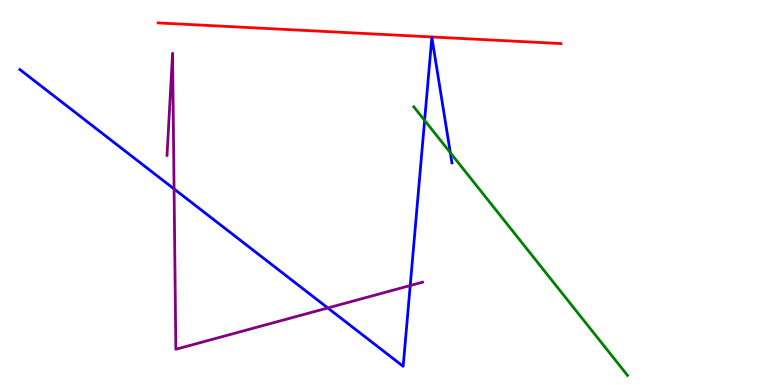[{'lines': ['blue', 'red'], 'intersections': []}, {'lines': ['green', 'red'], 'intersections': []}, {'lines': ['purple', 'red'], 'intersections': []}, {'lines': ['blue', 'green'], 'intersections': [{'x': 5.48, 'y': 6.87}, {'x': 5.81, 'y': 6.03}]}, {'lines': ['blue', 'purple'], 'intersections': [{'x': 2.25, 'y': 5.09}, {'x': 4.23, 'y': 2.0}, {'x': 5.29, 'y': 2.58}]}, {'lines': ['green', 'purple'], 'intersections': []}]